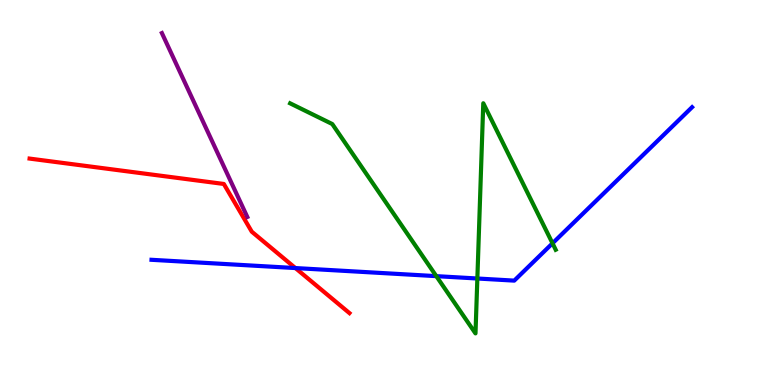[{'lines': ['blue', 'red'], 'intersections': [{'x': 3.81, 'y': 3.04}]}, {'lines': ['green', 'red'], 'intersections': []}, {'lines': ['purple', 'red'], 'intersections': []}, {'lines': ['blue', 'green'], 'intersections': [{'x': 5.63, 'y': 2.83}, {'x': 6.16, 'y': 2.77}, {'x': 7.13, 'y': 3.68}]}, {'lines': ['blue', 'purple'], 'intersections': []}, {'lines': ['green', 'purple'], 'intersections': []}]